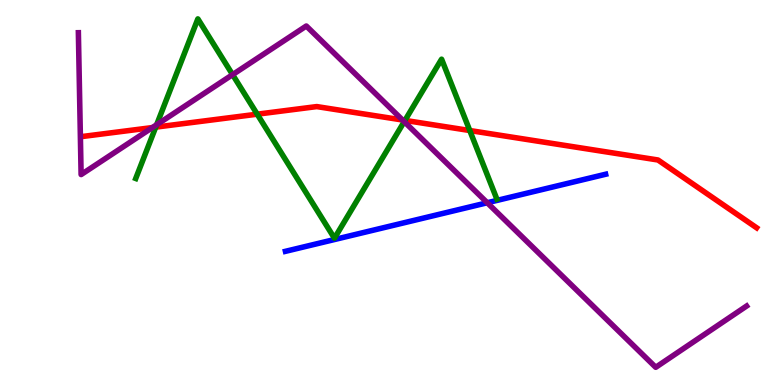[{'lines': ['blue', 'red'], 'intersections': []}, {'lines': ['green', 'red'], 'intersections': [{'x': 2.01, 'y': 6.7}, {'x': 3.32, 'y': 7.03}, {'x': 5.23, 'y': 6.87}, {'x': 6.06, 'y': 6.61}]}, {'lines': ['purple', 'red'], 'intersections': [{'x': 1.97, 'y': 6.69}, {'x': 5.19, 'y': 6.88}]}, {'lines': ['blue', 'green'], 'intersections': []}, {'lines': ['blue', 'purple'], 'intersections': [{'x': 6.29, 'y': 4.73}]}, {'lines': ['green', 'purple'], 'intersections': [{'x': 2.02, 'y': 6.76}, {'x': 3.0, 'y': 8.06}, {'x': 5.22, 'y': 6.84}]}]